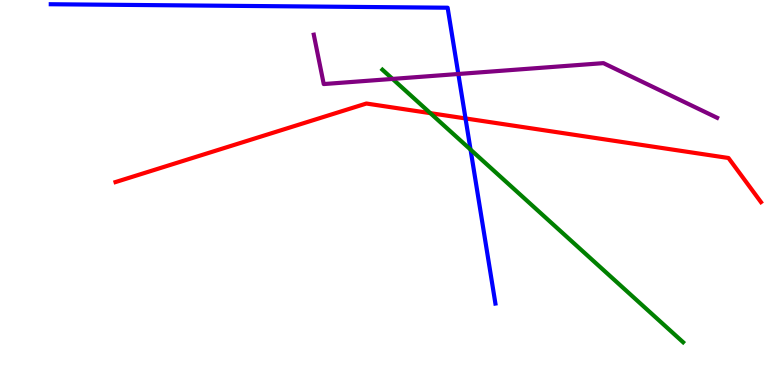[{'lines': ['blue', 'red'], 'intersections': [{'x': 6.01, 'y': 6.92}]}, {'lines': ['green', 'red'], 'intersections': [{'x': 5.55, 'y': 7.06}]}, {'lines': ['purple', 'red'], 'intersections': []}, {'lines': ['blue', 'green'], 'intersections': [{'x': 6.07, 'y': 6.11}]}, {'lines': ['blue', 'purple'], 'intersections': [{'x': 5.91, 'y': 8.08}]}, {'lines': ['green', 'purple'], 'intersections': [{'x': 5.07, 'y': 7.95}]}]